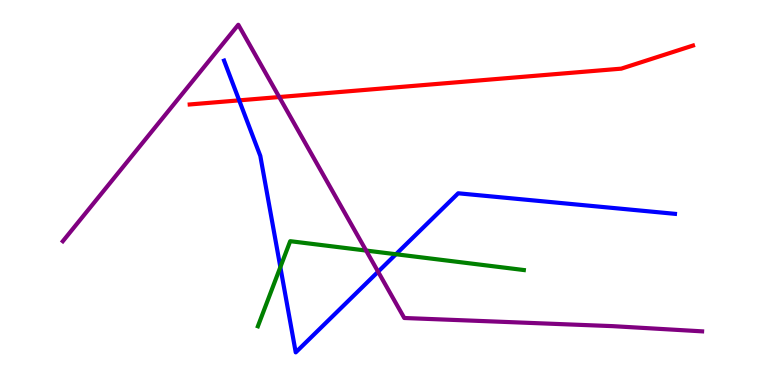[{'lines': ['blue', 'red'], 'intersections': [{'x': 3.09, 'y': 7.39}]}, {'lines': ['green', 'red'], 'intersections': []}, {'lines': ['purple', 'red'], 'intersections': [{'x': 3.6, 'y': 7.48}]}, {'lines': ['blue', 'green'], 'intersections': [{'x': 3.62, 'y': 3.06}, {'x': 5.11, 'y': 3.4}]}, {'lines': ['blue', 'purple'], 'intersections': [{'x': 4.88, 'y': 2.94}]}, {'lines': ['green', 'purple'], 'intersections': [{'x': 4.72, 'y': 3.49}]}]